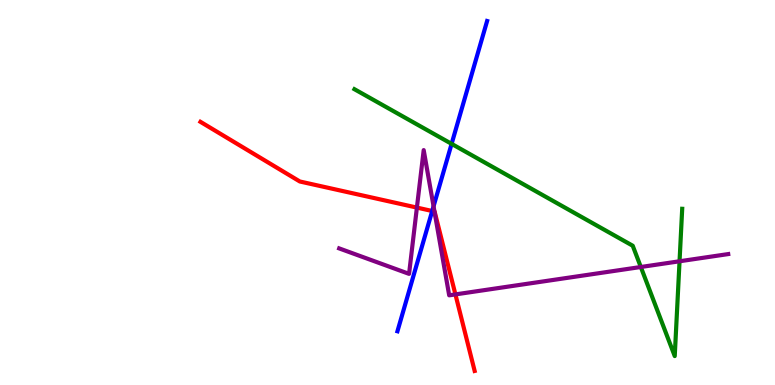[{'lines': ['blue', 'red'], 'intersections': [{'x': 5.58, 'y': 4.52}]}, {'lines': ['green', 'red'], 'intersections': []}, {'lines': ['purple', 'red'], 'intersections': [{'x': 5.38, 'y': 4.61}, {'x': 5.61, 'y': 4.51}, {'x': 5.88, 'y': 2.35}]}, {'lines': ['blue', 'green'], 'intersections': [{'x': 5.83, 'y': 6.26}]}, {'lines': ['blue', 'purple'], 'intersections': [{'x': 5.59, 'y': 4.64}]}, {'lines': ['green', 'purple'], 'intersections': [{'x': 8.27, 'y': 3.06}, {'x': 8.77, 'y': 3.21}]}]